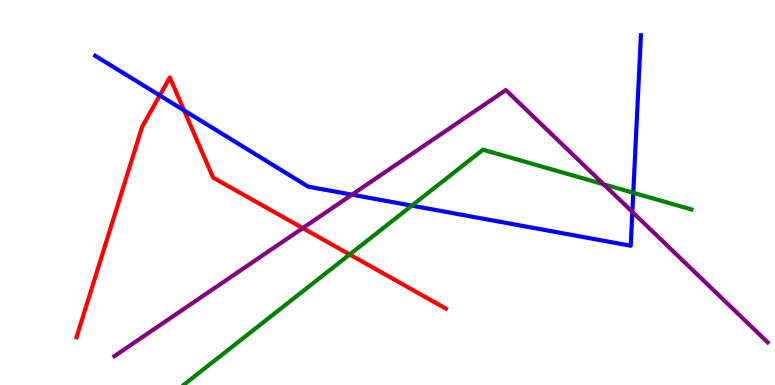[{'lines': ['blue', 'red'], 'intersections': [{'x': 2.06, 'y': 7.52}, {'x': 2.37, 'y': 7.13}]}, {'lines': ['green', 'red'], 'intersections': [{'x': 4.51, 'y': 3.39}]}, {'lines': ['purple', 'red'], 'intersections': [{'x': 3.91, 'y': 4.08}]}, {'lines': ['blue', 'green'], 'intersections': [{'x': 5.31, 'y': 4.66}, {'x': 8.17, 'y': 4.99}]}, {'lines': ['blue', 'purple'], 'intersections': [{'x': 4.54, 'y': 4.94}, {'x': 8.16, 'y': 4.5}]}, {'lines': ['green', 'purple'], 'intersections': [{'x': 7.79, 'y': 5.21}]}]